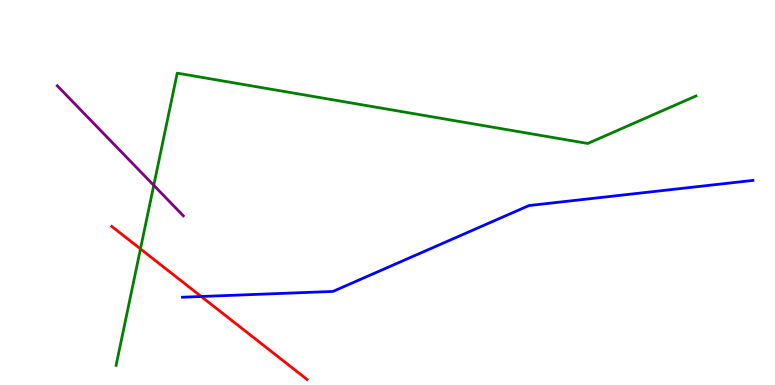[{'lines': ['blue', 'red'], 'intersections': [{'x': 2.6, 'y': 2.3}]}, {'lines': ['green', 'red'], 'intersections': [{'x': 1.81, 'y': 3.54}]}, {'lines': ['purple', 'red'], 'intersections': []}, {'lines': ['blue', 'green'], 'intersections': []}, {'lines': ['blue', 'purple'], 'intersections': []}, {'lines': ['green', 'purple'], 'intersections': [{'x': 1.98, 'y': 5.19}]}]